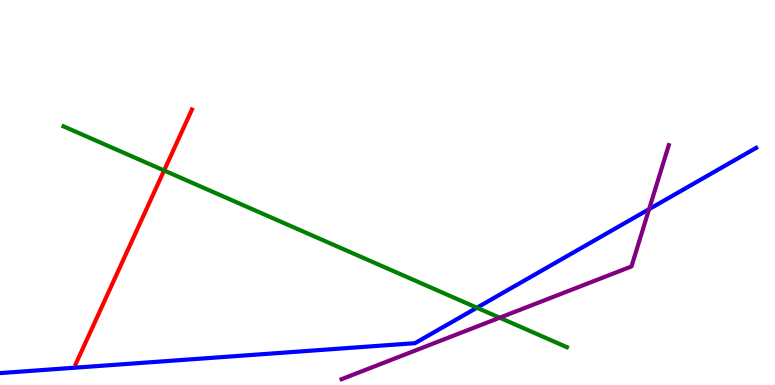[{'lines': ['blue', 'red'], 'intersections': []}, {'lines': ['green', 'red'], 'intersections': [{'x': 2.12, 'y': 5.57}]}, {'lines': ['purple', 'red'], 'intersections': []}, {'lines': ['blue', 'green'], 'intersections': [{'x': 6.15, 'y': 2.01}]}, {'lines': ['blue', 'purple'], 'intersections': [{'x': 8.38, 'y': 4.57}]}, {'lines': ['green', 'purple'], 'intersections': [{'x': 6.45, 'y': 1.75}]}]